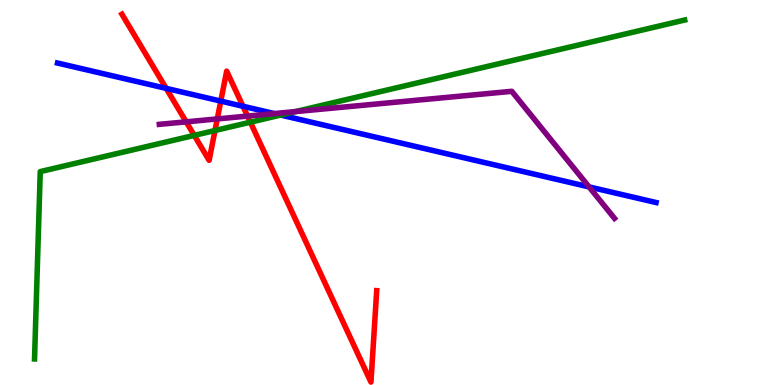[{'lines': ['blue', 'red'], 'intersections': [{'x': 2.14, 'y': 7.7}, {'x': 2.85, 'y': 7.37}, {'x': 3.14, 'y': 7.24}]}, {'lines': ['green', 'red'], 'intersections': [{'x': 2.51, 'y': 6.48}, {'x': 2.77, 'y': 6.61}, {'x': 3.23, 'y': 6.83}]}, {'lines': ['purple', 'red'], 'intersections': [{'x': 2.4, 'y': 6.84}, {'x': 2.8, 'y': 6.91}, {'x': 3.19, 'y': 6.98}]}, {'lines': ['blue', 'green'], 'intersections': [{'x': 3.62, 'y': 7.01}]}, {'lines': ['blue', 'purple'], 'intersections': [{'x': 3.54, 'y': 7.05}, {'x': 7.6, 'y': 5.15}]}, {'lines': ['green', 'purple'], 'intersections': [{'x': 3.81, 'y': 7.1}]}]